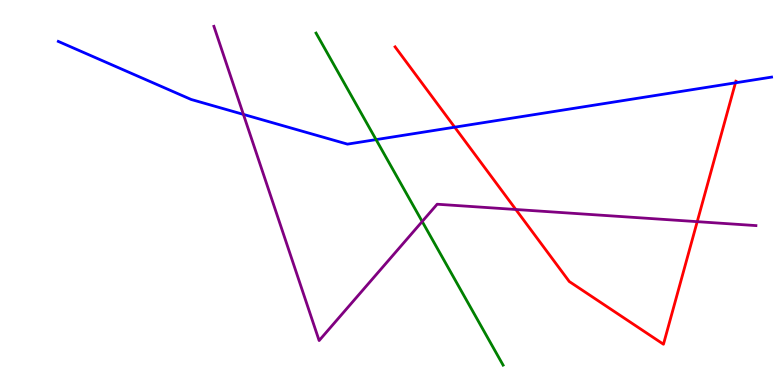[{'lines': ['blue', 'red'], 'intersections': [{'x': 5.87, 'y': 6.7}, {'x': 9.49, 'y': 7.85}]}, {'lines': ['green', 'red'], 'intersections': []}, {'lines': ['purple', 'red'], 'intersections': [{'x': 6.66, 'y': 4.56}, {'x': 9.0, 'y': 4.24}]}, {'lines': ['blue', 'green'], 'intersections': [{'x': 4.85, 'y': 6.37}]}, {'lines': ['blue', 'purple'], 'intersections': [{'x': 3.14, 'y': 7.03}]}, {'lines': ['green', 'purple'], 'intersections': [{'x': 5.45, 'y': 4.25}]}]